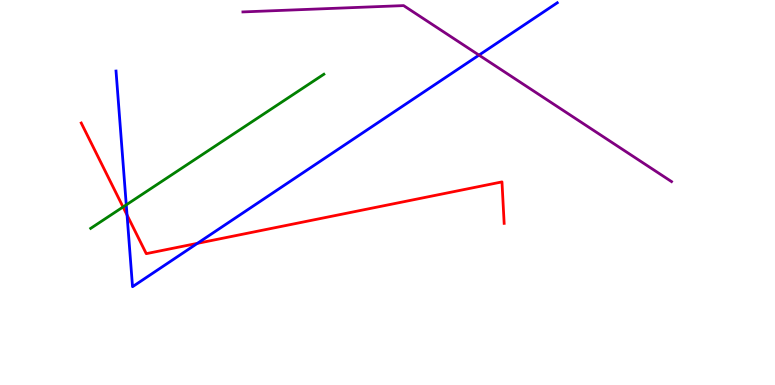[{'lines': ['blue', 'red'], 'intersections': [{'x': 1.64, 'y': 4.41}, {'x': 2.55, 'y': 3.68}]}, {'lines': ['green', 'red'], 'intersections': [{'x': 1.59, 'y': 4.62}]}, {'lines': ['purple', 'red'], 'intersections': []}, {'lines': ['blue', 'green'], 'intersections': [{'x': 1.63, 'y': 4.68}]}, {'lines': ['blue', 'purple'], 'intersections': [{'x': 6.18, 'y': 8.57}]}, {'lines': ['green', 'purple'], 'intersections': []}]